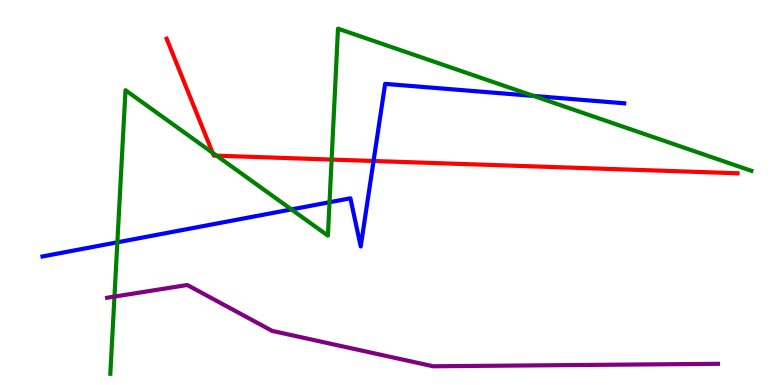[{'lines': ['blue', 'red'], 'intersections': [{'x': 4.82, 'y': 5.82}]}, {'lines': ['green', 'red'], 'intersections': [{'x': 2.74, 'y': 6.03}, {'x': 2.8, 'y': 5.96}, {'x': 4.28, 'y': 5.86}]}, {'lines': ['purple', 'red'], 'intersections': []}, {'lines': ['blue', 'green'], 'intersections': [{'x': 1.51, 'y': 3.71}, {'x': 3.76, 'y': 4.56}, {'x': 4.25, 'y': 4.75}, {'x': 6.89, 'y': 7.51}]}, {'lines': ['blue', 'purple'], 'intersections': []}, {'lines': ['green', 'purple'], 'intersections': [{'x': 1.48, 'y': 2.3}]}]